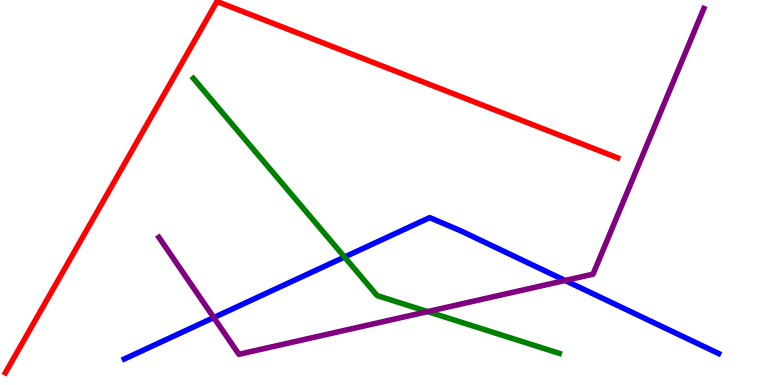[{'lines': ['blue', 'red'], 'intersections': []}, {'lines': ['green', 'red'], 'intersections': []}, {'lines': ['purple', 'red'], 'intersections': []}, {'lines': ['blue', 'green'], 'intersections': [{'x': 4.45, 'y': 3.32}]}, {'lines': ['blue', 'purple'], 'intersections': [{'x': 2.76, 'y': 1.75}, {'x': 7.29, 'y': 2.71}]}, {'lines': ['green', 'purple'], 'intersections': [{'x': 5.52, 'y': 1.91}]}]